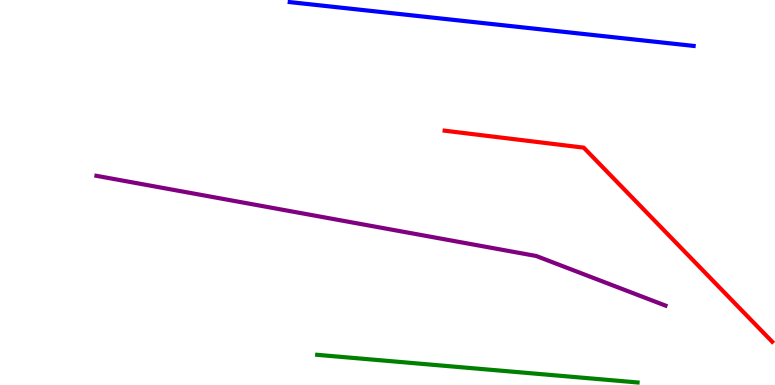[{'lines': ['blue', 'red'], 'intersections': []}, {'lines': ['green', 'red'], 'intersections': []}, {'lines': ['purple', 'red'], 'intersections': []}, {'lines': ['blue', 'green'], 'intersections': []}, {'lines': ['blue', 'purple'], 'intersections': []}, {'lines': ['green', 'purple'], 'intersections': []}]